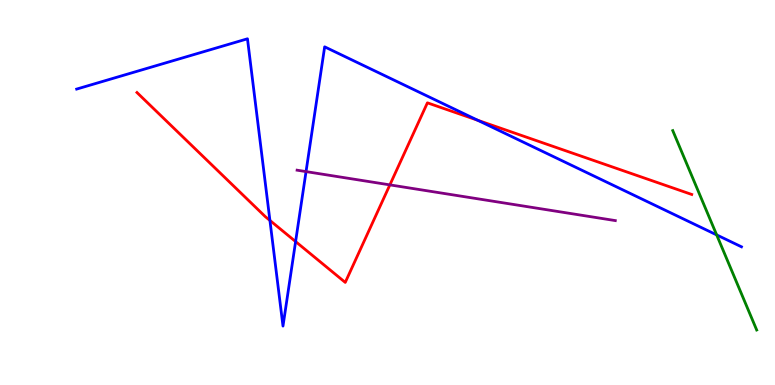[{'lines': ['blue', 'red'], 'intersections': [{'x': 3.48, 'y': 4.27}, {'x': 3.81, 'y': 3.73}, {'x': 6.16, 'y': 6.88}]}, {'lines': ['green', 'red'], 'intersections': []}, {'lines': ['purple', 'red'], 'intersections': [{'x': 5.03, 'y': 5.2}]}, {'lines': ['blue', 'green'], 'intersections': [{'x': 9.25, 'y': 3.9}]}, {'lines': ['blue', 'purple'], 'intersections': [{'x': 3.95, 'y': 5.54}]}, {'lines': ['green', 'purple'], 'intersections': []}]